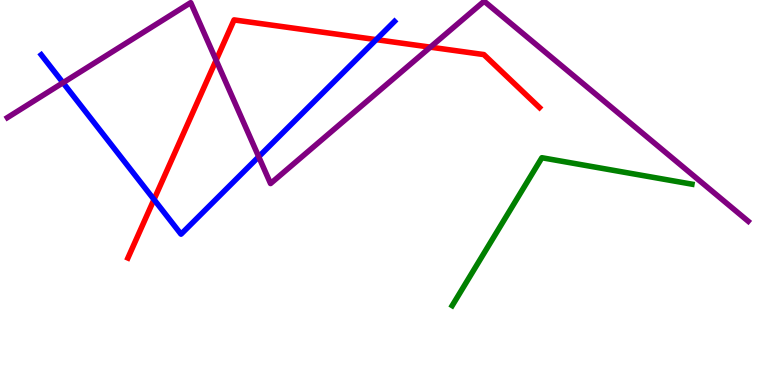[{'lines': ['blue', 'red'], 'intersections': [{'x': 1.99, 'y': 4.82}, {'x': 4.85, 'y': 8.97}]}, {'lines': ['green', 'red'], 'intersections': []}, {'lines': ['purple', 'red'], 'intersections': [{'x': 2.79, 'y': 8.44}, {'x': 5.55, 'y': 8.78}]}, {'lines': ['blue', 'green'], 'intersections': []}, {'lines': ['blue', 'purple'], 'intersections': [{'x': 0.813, 'y': 7.85}, {'x': 3.34, 'y': 5.93}]}, {'lines': ['green', 'purple'], 'intersections': []}]